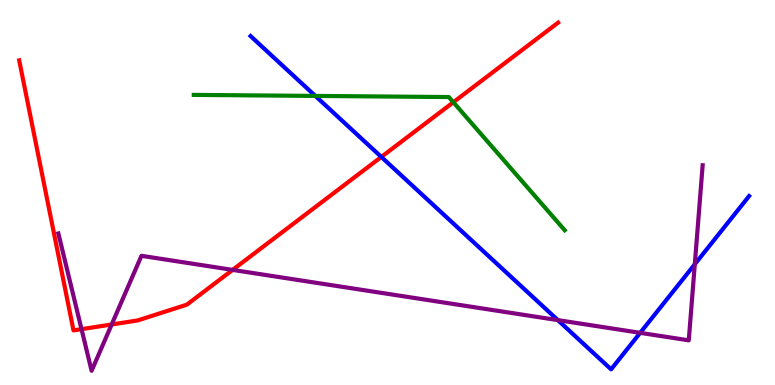[{'lines': ['blue', 'red'], 'intersections': [{'x': 4.92, 'y': 5.92}]}, {'lines': ['green', 'red'], 'intersections': [{'x': 5.85, 'y': 7.34}]}, {'lines': ['purple', 'red'], 'intersections': [{'x': 1.05, 'y': 1.45}, {'x': 1.44, 'y': 1.57}, {'x': 3.0, 'y': 2.99}]}, {'lines': ['blue', 'green'], 'intersections': [{'x': 4.07, 'y': 7.51}]}, {'lines': ['blue', 'purple'], 'intersections': [{'x': 7.2, 'y': 1.69}, {'x': 8.26, 'y': 1.35}, {'x': 8.97, 'y': 3.14}]}, {'lines': ['green', 'purple'], 'intersections': []}]